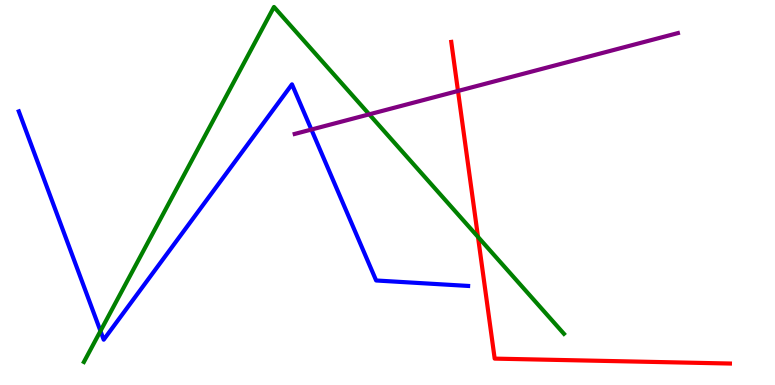[{'lines': ['blue', 'red'], 'intersections': []}, {'lines': ['green', 'red'], 'intersections': [{'x': 6.17, 'y': 3.85}]}, {'lines': ['purple', 'red'], 'intersections': [{'x': 5.91, 'y': 7.64}]}, {'lines': ['blue', 'green'], 'intersections': [{'x': 1.3, 'y': 1.4}]}, {'lines': ['blue', 'purple'], 'intersections': [{'x': 4.02, 'y': 6.63}]}, {'lines': ['green', 'purple'], 'intersections': [{'x': 4.76, 'y': 7.03}]}]